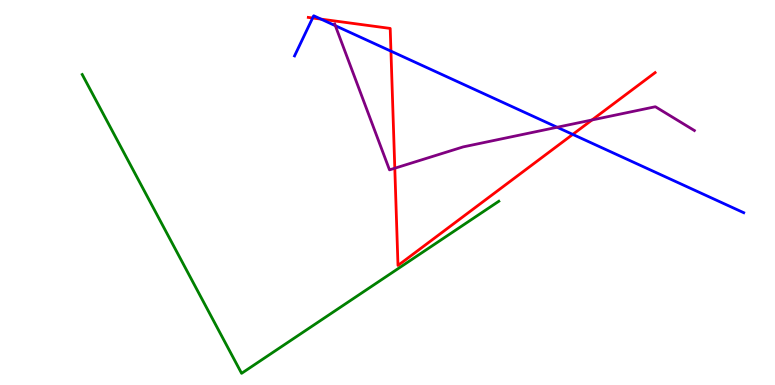[{'lines': ['blue', 'red'], 'intersections': [{'x': 4.03, 'y': 9.53}, {'x': 4.14, 'y': 9.5}, {'x': 5.04, 'y': 8.67}, {'x': 7.39, 'y': 6.51}]}, {'lines': ['green', 'red'], 'intersections': []}, {'lines': ['purple', 'red'], 'intersections': [{'x': 5.09, 'y': 5.63}, {'x': 7.64, 'y': 6.88}]}, {'lines': ['blue', 'green'], 'intersections': []}, {'lines': ['blue', 'purple'], 'intersections': [{'x': 4.33, 'y': 9.33}, {'x': 7.19, 'y': 6.69}]}, {'lines': ['green', 'purple'], 'intersections': []}]